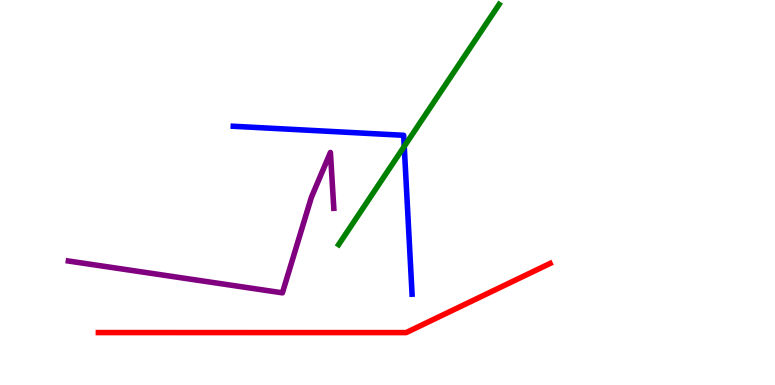[{'lines': ['blue', 'red'], 'intersections': []}, {'lines': ['green', 'red'], 'intersections': []}, {'lines': ['purple', 'red'], 'intersections': []}, {'lines': ['blue', 'green'], 'intersections': [{'x': 5.22, 'y': 6.2}]}, {'lines': ['blue', 'purple'], 'intersections': []}, {'lines': ['green', 'purple'], 'intersections': []}]